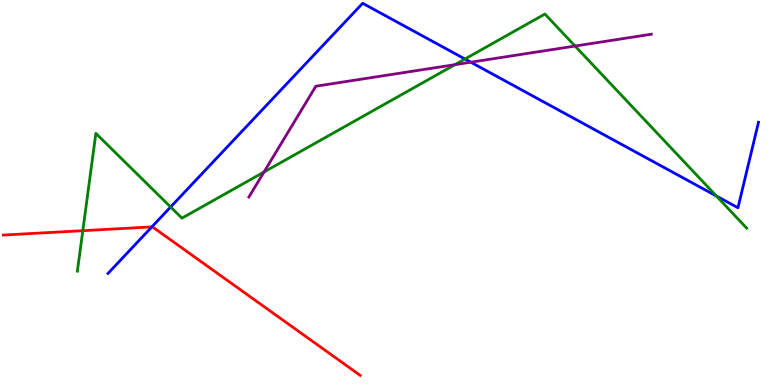[{'lines': ['blue', 'red'], 'intersections': [{'x': 1.96, 'y': 4.11}]}, {'lines': ['green', 'red'], 'intersections': [{'x': 1.07, 'y': 4.01}]}, {'lines': ['purple', 'red'], 'intersections': []}, {'lines': ['blue', 'green'], 'intersections': [{'x': 2.2, 'y': 4.62}, {'x': 6.0, 'y': 8.47}, {'x': 9.24, 'y': 4.91}]}, {'lines': ['blue', 'purple'], 'intersections': [{'x': 6.07, 'y': 8.38}]}, {'lines': ['green', 'purple'], 'intersections': [{'x': 3.41, 'y': 5.53}, {'x': 5.87, 'y': 8.32}, {'x': 7.42, 'y': 8.8}]}]